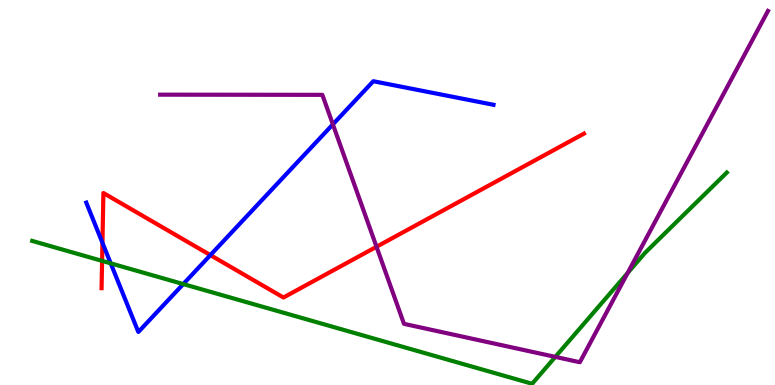[{'lines': ['blue', 'red'], 'intersections': [{'x': 1.32, 'y': 3.69}, {'x': 2.71, 'y': 3.37}]}, {'lines': ['green', 'red'], 'intersections': [{'x': 1.32, 'y': 3.22}]}, {'lines': ['purple', 'red'], 'intersections': [{'x': 4.86, 'y': 3.59}]}, {'lines': ['blue', 'green'], 'intersections': [{'x': 1.43, 'y': 3.16}, {'x': 2.36, 'y': 2.62}]}, {'lines': ['blue', 'purple'], 'intersections': [{'x': 4.3, 'y': 6.77}]}, {'lines': ['green', 'purple'], 'intersections': [{'x': 7.17, 'y': 0.73}, {'x': 8.1, 'y': 2.91}]}]